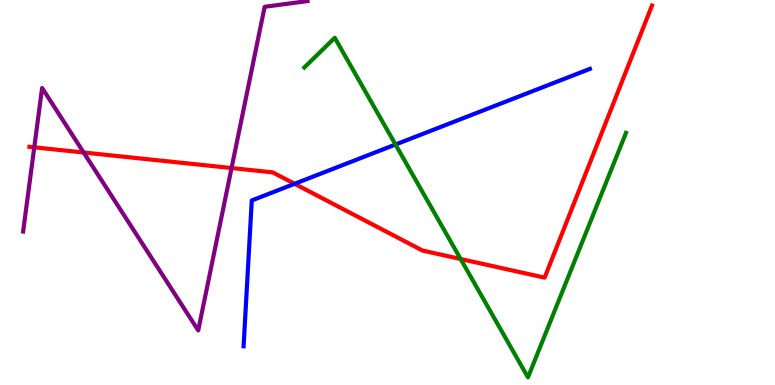[{'lines': ['blue', 'red'], 'intersections': [{'x': 3.8, 'y': 5.23}]}, {'lines': ['green', 'red'], 'intersections': [{'x': 5.94, 'y': 3.27}]}, {'lines': ['purple', 'red'], 'intersections': [{'x': 0.442, 'y': 6.17}, {'x': 1.08, 'y': 6.04}, {'x': 2.99, 'y': 5.64}]}, {'lines': ['blue', 'green'], 'intersections': [{'x': 5.1, 'y': 6.25}]}, {'lines': ['blue', 'purple'], 'intersections': []}, {'lines': ['green', 'purple'], 'intersections': []}]